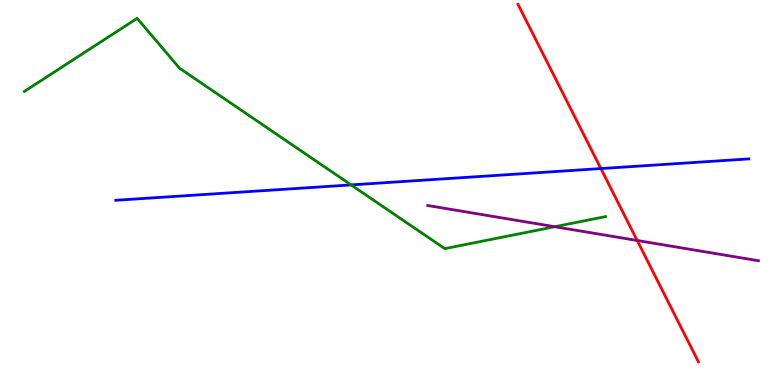[{'lines': ['blue', 'red'], 'intersections': [{'x': 7.75, 'y': 5.62}]}, {'lines': ['green', 'red'], 'intersections': []}, {'lines': ['purple', 'red'], 'intersections': [{'x': 8.22, 'y': 3.75}]}, {'lines': ['blue', 'green'], 'intersections': [{'x': 4.53, 'y': 5.2}]}, {'lines': ['blue', 'purple'], 'intersections': []}, {'lines': ['green', 'purple'], 'intersections': [{'x': 7.16, 'y': 4.11}]}]